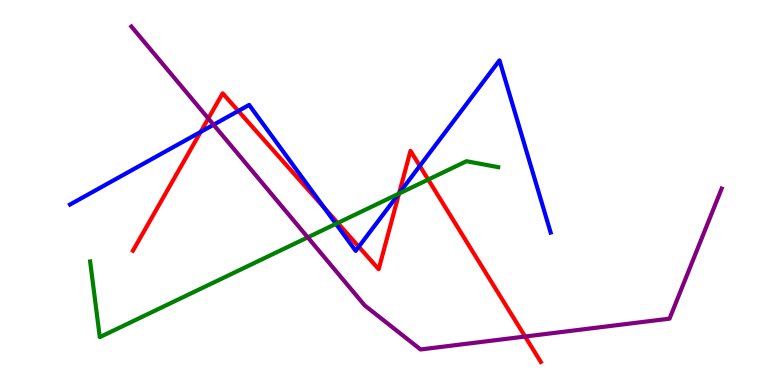[{'lines': ['blue', 'red'], 'intersections': [{'x': 2.59, 'y': 6.57}, {'x': 3.07, 'y': 7.12}, {'x': 4.18, 'y': 4.6}, {'x': 4.63, 'y': 3.59}, {'x': 5.15, 'y': 4.98}, {'x': 5.42, 'y': 5.69}]}, {'lines': ['green', 'red'], 'intersections': [{'x': 4.36, 'y': 4.21}, {'x': 5.15, 'y': 4.97}, {'x': 5.53, 'y': 5.34}]}, {'lines': ['purple', 'red'], 'intersections': [{'x': 2.69, 'y': 6.92}, {'x': 6.78, 'y': 1.26}]}, {'lines': ['blue', 'green'], 'intersections': [{'x': 4.33, 'y': 4.19}, {'x': 5.15, 'y': 4.97}]}, {'lines': ['blue', 'purple'], 'intersections': [{'x': 2.76, 'y': 6.76}]}, {'lines': ['green', 'purple'], 'intersections': [{'x': 3.97, 'y': 3.83}]}]